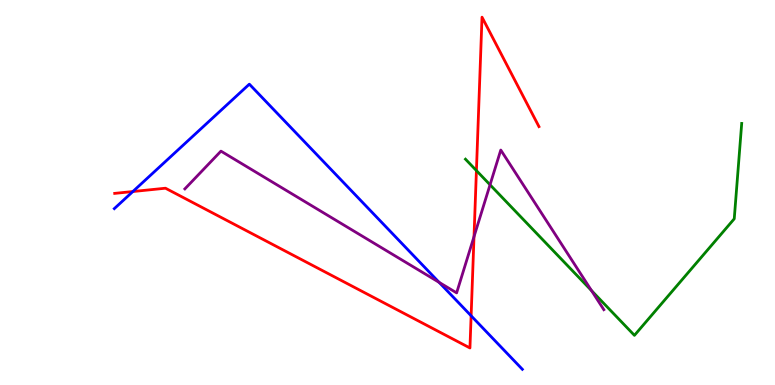[{'lines': ['blue', 'red'], 'intersections': [{'x': 1.71, 'y': 5.03}, {'x': 6.08, 'y': 1.8}]}, {'lines': ['green', 'red'], 'intersections': [{'x': 6.15, 'y': 5.57}]}, {'lines': ['purple', 'red'], 'intersections': [{'x': 6.12, 'y': 3.85}]}, {'lines': ['blue', 'green'], 'intersections': []}, {'lines': ['blue', 'purple'], 'intersections': [{'x': 5.67, 'y': 2.67}]}, {'lines': ['green', 'purple'], 'intersections': [{'x': 6.32, 'y': 5.2}, {'x': 7.63, 'y': 2.45}]}]